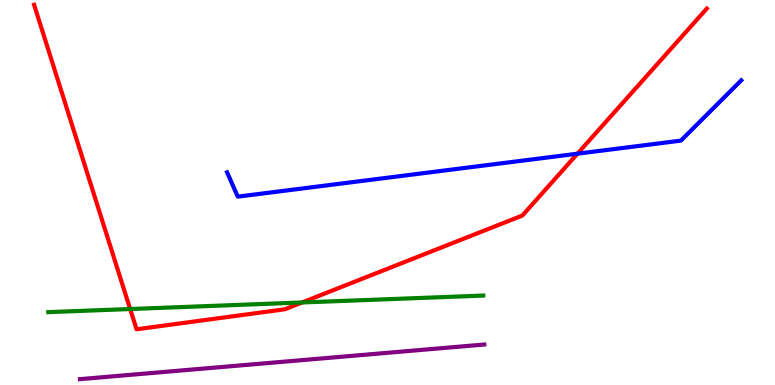[{'lines': ['blue', 'red'], 'intersections': [{'x': 7.45, 'y': 6.01}]}, {'lines': ['green', 'red'], 'intersections': [{'x': 1.68, 'y': 1.97}, {'x': 3.9, 'y': 2.14}]}, {'lines': ['purple', 'red'], 'intersections': []}, {'lines': ['blue', 'green'], 'intersections': []}, {'lines': ['blue', 'purple'], 'intersections': []}, {'lines': ['green', 'purple'], 'intersections': []}]